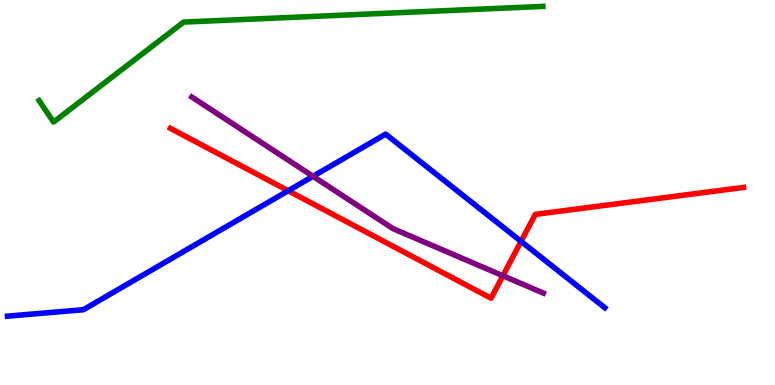[{'lines': ['blue', 'red'], 'intersections': [{'x': 3.72, 'y': 5.05}, {'x': 6.72, 'y': 3.73}]}, {'lines': ['green', 'red'], 'intersections': []}, {'lines': ['purple', 'red'], 'intersections': [{'x': 6.49, 'y': 2.84}]}, {'lines': ['blue', 'green'], 'intersections': []}, {'lines': ['blue', 'purple'], 'intersections': [{'x': 4.04, 'y': 5.42}]}, {'lines': ['green', 'purple'], 'intersections': []}]